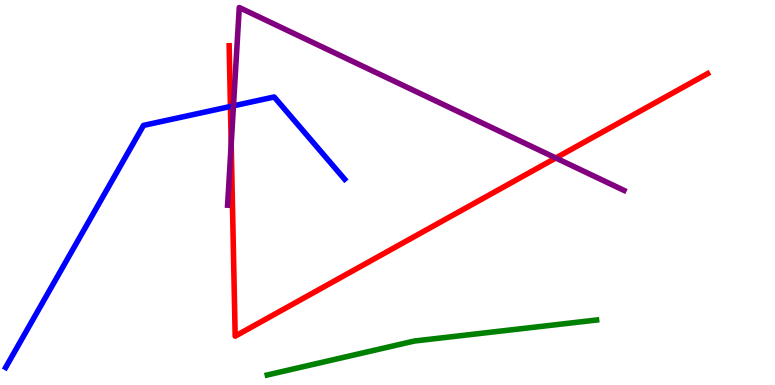[{'lines': ['blue', 'red'], 'intersections': [{'x': 2.97, 'y': 7.23}]}, {'lines': ['green', 'red'], 'intersections': []}, {'lines': ['purple', 'red'], 'intersections': [{'x': 2.98, 'y': 6.26}, {'x': 7.17, 'y': 5.9}]}, {'lines': ['blue', 'green'], 'intersections': []}, {'lines': ['blue', 'purple'], 'intersections': [{'x': 3.01, 'y': 7.25}]}, {'lines': ['green', 'purple'], 'intersections': []}]